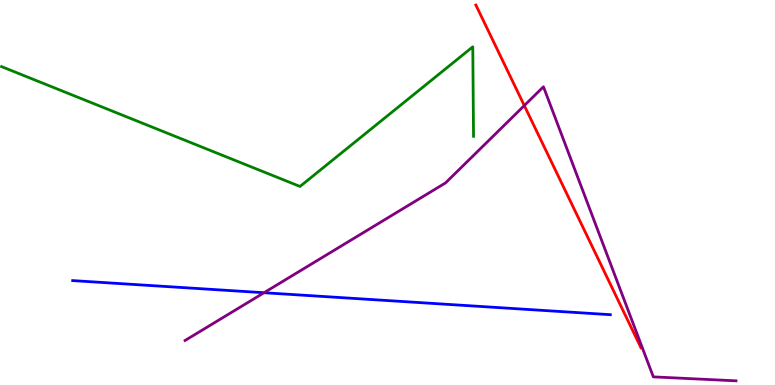[{'lines': ['blue', 'red'], 'intersections': []}, {'lines': ['green', 'red'], 'intersections': []}, {'lines': ['purple', 'red'], 'intersections': [{'x': 6.77, 'y': 7.26}]}, {'lines': ['blue', 'green'], 'intersections': []}, {'lines': ['blue', 'purple'], 'intersections': [{'x': 3.41, 'y': 2.4}]}, {'lines': ['green', 'purple'], 'intersections': []}]